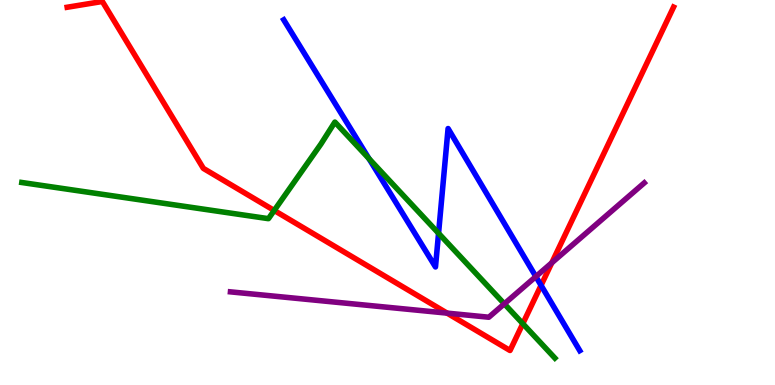[{'lines': ['blue', 'red'], 'intersections': [{'x': 6.98, 'y': 2.59}]}, {'lines': ['green', 'red'], 'intersections': [{'x': 3.54, 'y': 4.53}, {'x': 6.75, 'y': 1.59}]}, {'lines': ['purple', 'red'], 'intersections': [{'x': 5.77, 'y': 1.87}, {'x': 7.12, 'y': 3.17}]}, {'lines': ['blue', 'green'], 'intersections': [{'x': 4.76, 'y': 5.88}, {'x': 5.66, 'y': 3.94}]}, {'lines': ['blue', 'purple'], 'intersections': [{'x': 6.91, 'y': 2.82}]}, {'lines': ['green', 'purple'], 'intersections': [{'x': 6.51, 'y': 2.11}]}]